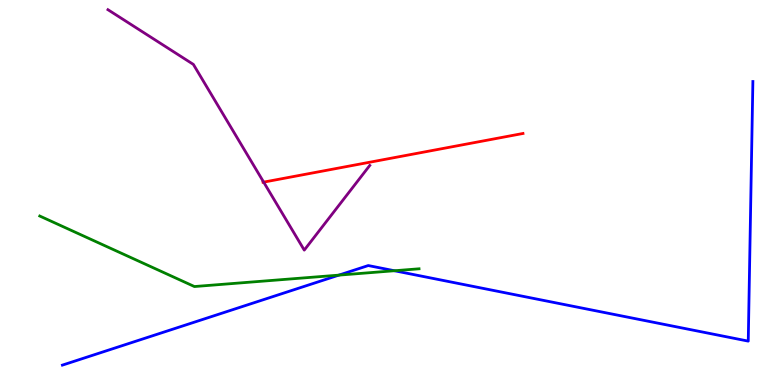[{'lines': ['blue', 'red'], 'intersections': []}, {'lines': ['green', 'red'], 'intersections': []}, {'lines': ['purple', 'red'], 'intersections': [{'x': 3.4, 'y': 5.27}]}, {'lines': ['blue', 'green'], 'intersections': [{'x': 4.37, 'y': 2.85}, {'x': 5.09, 'y': 2.97}]}, {'lines': ['blue', 'purple'], 'intersections': []}, {'lines': ['green', 'purple'], 'intersections': []}]